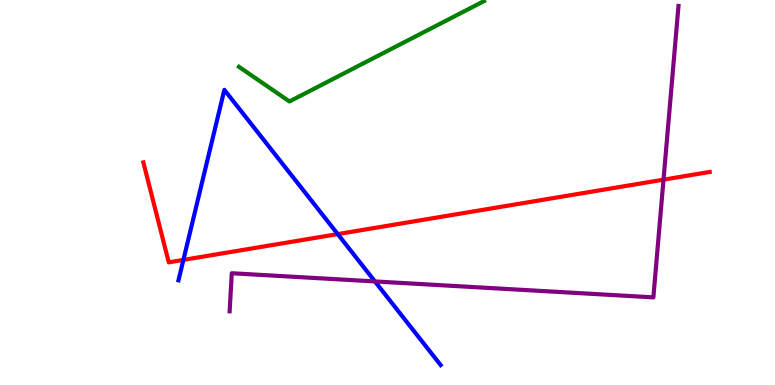[{'lines': ['blue', 'red'], 'intersections': [{'x': 2.37, 'y': 3.25}, {'x': 4.36, 'y': 3.92}]}, {'lines': ['green', 'red'], 'intersections': []}, {'lines': ['purple', 'red'], 'intersections': [{'x': 8.56, 'y': 5.33}]}, {'lines': ['blue', 'green'], 'intersections': []}, {'lines': ['blue', 'purple'], 'intersections': [{'x': 4.84, 'y': 2.69}]}, {'lines': ['green', 'purple'], 'intersections': []}]